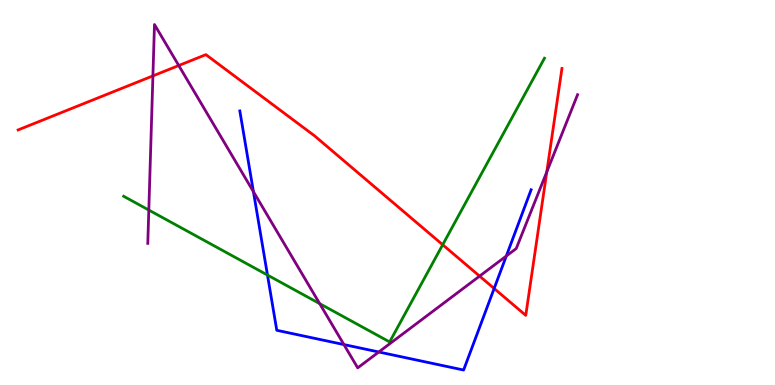[{'lines': ['blue', 'red'], 'intersections': [{'x': 6.38, 'y': 2.51}]}, {'lines': ['green', 'red'], 'intersections': [{'x': 5.71, 'y': 3.64}]}, {'lines': ['purple', 'red'], 'intersections': [{'x': 1.97, 'y': 8.03}, {'x': 2.31, 'y': 8.3}, {'x': 6.19, 'y': 2.83}, {'x': 7.06, 'y': 5.53}]}, {'lines': ['blue', 'green'], 'intersections': [{'x': 3.45, 'y': 2.86}]}, {'lines': ['blue', 'purple'], 'intersections': [{'x': 3.27, 'y': 5.02}, {'x': 4.44, 'y': 1.05}, {'x': 4.89, 'y': 0.857}, {'x': 6.53, 'y': 3.35}]}, {'lines': ['green', 'purple'], 'intersections': [{'x': 1.92, 'y': 4.54}, {'x': 4.13, 'y': 2.11}]}]